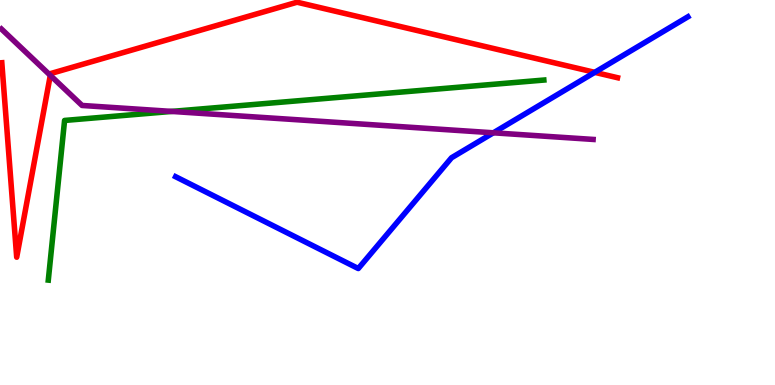[{'lines': ['blue', 'red'], 'intersections': [{'x': 7.67, 'y': 8.12}]}, {'lines': ['green', 'red'], 'intersections': []}, {'lines': ['purple', 'red'], 'intersections': [{'x': 0.649, 'y': 8.04}]}, {'lines': ['blue', 'green'], 'intersections': []}, {'lines': ['blue', 'purple'], 'intersections': [{'x': 6.37, 'y': 6.55}]}, {'lines': ['green', 'purple'], 'intersections': [{'x': 2.22, 'y': 7.11}]}]